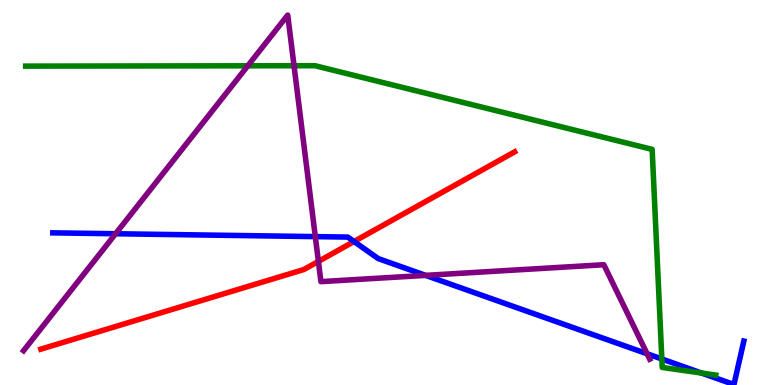[{'lines': ['blue', 'red'], 'intersections': [{'x': 4.57, 'y': 3.73}]}, {'lines': ['green', 'red'], 'intersections': []}, {'lines': ['purple', 'red'], 'intersections': [{'x': 4.11, 'y': 3.21}]}, {'lines': ['blue', 'green'], 'intersections': [{'x': 8.54, 'y': 0.676}, {'x': 9.05, 'y': 0.311}]}, {'lines': ['blue', 'purple'], 'intersections': [{'x': 1.49, 'y': 3.93}, {'x': 4.07, 'y': 3.85}, {'x': 5.49, 'y': 2.85}, {'x': 8.35, 'y': 0.811}]}, {'lines': ['green', 'purple'], 'intersections': [{'x': 3.2, 'y': 8.29}, {'x': 3.79, 'y': 8.29}]}]